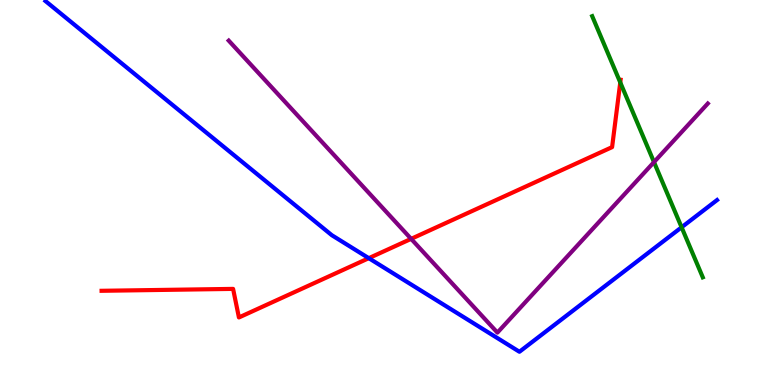[{'lines': ['blue', 'red'], 'intersections': [{'x': 4.76, 'y': 3.29}]}, {'lines': ['green', 'red'], 'intersections': [{'x': 8.0, 'y': 7.86}]}, {'lines': ['purple', 'red'], 'intersections': [{'x': 5.3, 'y': 3.8}]}, {'lines': ['blue', 'green'], 'intersections': [{'x': 8.79, 'y': 4.1}]}, {'lines': ['blue', 'purple'], 'intersections': []}, {'lines': ['green', 'purple'], 'intersections': [{'x': 8.44, 'y': 5.79}]}]